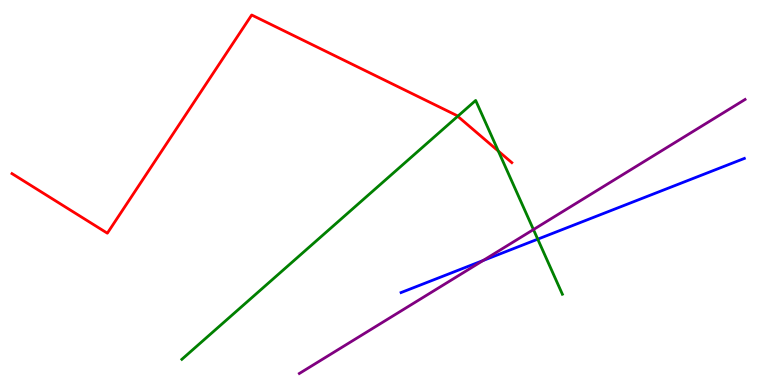[{'lines': ['blue', 'red'], 'intersections': []}, {'lines': ['green', 'red'], 'intersections': [{'x': 5.91, 'y': 6.98}, {'x': 6.43, 'y': 6.08}]}, {'lines': ['purple', 'red'], 'intersections': []}, {'lines': ['blue', 'green'], 'intersections': [{'x': 6.94, 'y': 3.79}]}, {'lines': ['blue', 'purple'], 'intersections': [{'x': 6.23, 'y': 3.23}]}, {'lines': ['green', 'purple'], 'intersections': [{'x': 6.88, 'y': 4.04}]}]